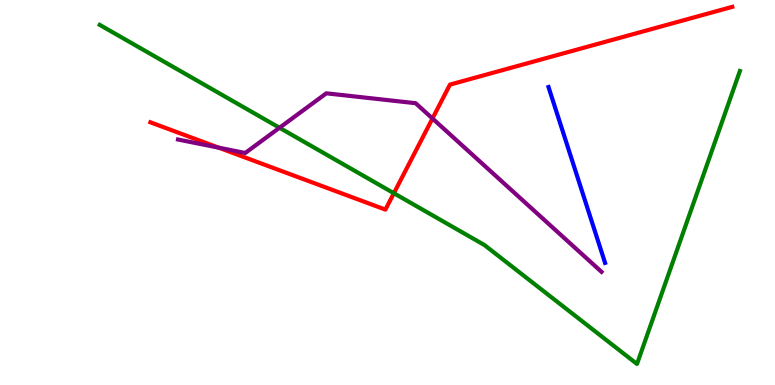[{'lines': ['blue', 'red'], 'intersections': []}, {'lines': ['green', 'red'], 'intersections': [{'x': 5.08, 'y': 4.98}]}, {'lines': ['purple', 'red'], 'intersections': [{'x': 2.82, 'y': 6.16}, {'x': 5.58, 'y': 6.92}]}, {'lines': ['blue', 'green'], 'intersections': []}, {'lines': ['blue', 'purple'], 'intersections': []}, {'lines': ['green', 'purple'], 'intersections': [{'x': 3.61, 'y': 6.68}]}]